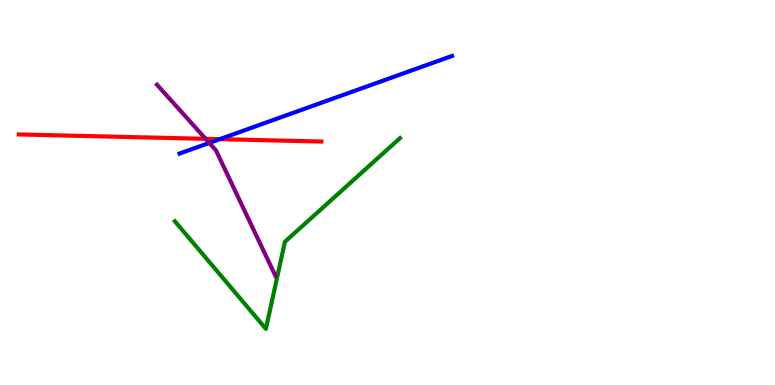[{'lines': ['blue', 'red'], 'intersections': [{'x': 2.84, 'y': 6.39}]}, {'lines': ['green', 'red'], 'intersections': []}, {'lines': ['purple', 'red'], 'intersections': [{'x': 2.65, 'y': 6.39}]}, {'lines': ['blue', 'green'], 'intersections': []}, {'lines': ['blue', 'purple'], 'intersections': [{'x': 2.7, 'y': 6.29}]}, {'lines': ['green', 'purple'], 'intersections': []}]